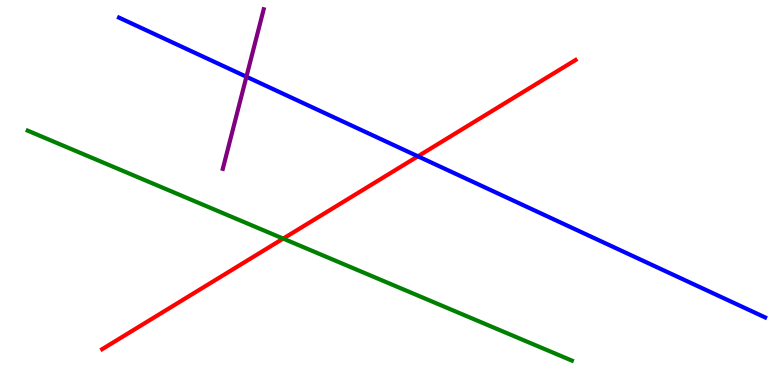[{'lines': ['blue', 'red'], 'intersections': [{'x': 5.39, 'y': 5.94}]}, {'lines': ['green', 'red'], 'intersections': [{'x': 3.65, 'y': 3.8}]}, {'lines': ['purple', 'red'], 'intersections': []}, {'lines': ['blue', 'green'], 'intersections': []}, {'lines': ['blue', 'purple'], 'intersections': [{'x': 3.18, 'y': 8.01}]}, {'lines': ['green', 'purple'], 'intersections': []}]